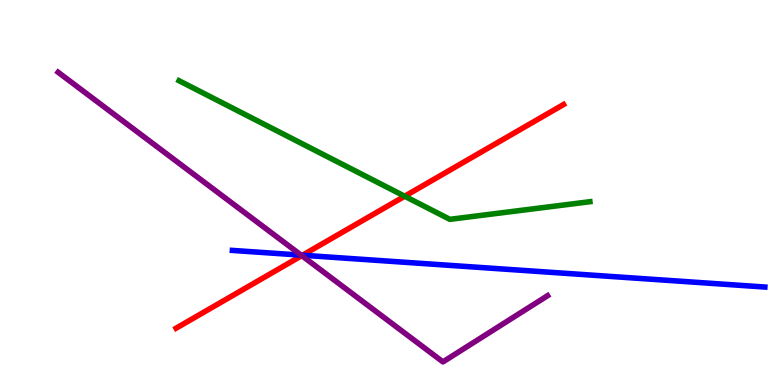[{'lines': ['blue', 'red'], 'intersections': [{'x': 3.9, 'y': 3.37}]}, {'lines': ['green', 'red'], 'intersections': [{'x': 5.22, 'y': 4.9}]}, {'lines': ['purple', 'red'], 'intersections': [{'x': 3.89, 'y': 3.36}]}, {'lines': ['blue', 'green'], 'intersections': []}, {'lines': ['blue', 'purple'], 'intersections': [{'x': 3.89, 'y': 3.37}]}, {'lines': ['green', 'purple'], 'intersections': []}]